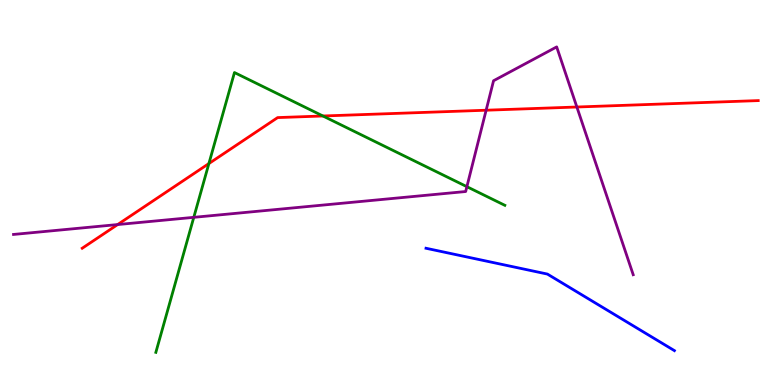[{'lines': ['blue', 'red'], 'intersections': []}, {'lines': ['green', 'red'], 'intersections': [{'x': 2.7, 'y': 5.75}, {'x': 4.17, 'y': 6.99}]}, {'lines': ['purple', 'red'], 'intersections': [{'x': 1.52, 'y': 4.17}, {'x': 6.27, 'y': 7.14}, {'x': 7.44, 'y': 7.22}]}, {'lines': ['blue', 'green'], 'intersections': []}, {'lines': ['blue', 'purple'], 'intersections': []}, {'lines': ['green', 'purple'], 'intersections': [{'x': 2.5, 'y': 4.35}, {'x': 6.02, 'y': 5.15}]}]